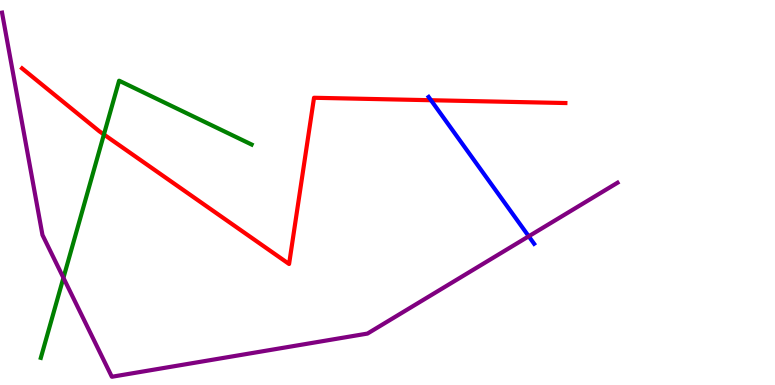[{'lines': ['blue', 'red'], 'intersections': [{'x': 5.56, 'y': 7.4}]}, {'lines': ['green', 'red'], 'intersections': [{'x': 1.34, 'y': 6.51}]}, {'lines': ['purple', 'red'], 'intersections': []}, {'lines': ['blue', 'green'], 'intersections': []}, {'lines': ['blue', 'purple'], 'intersections': [{'x': 6.82, 'y': 3.86}]}, {'lines': ['green', 'purple'], 'intersections': [{'x': 0.818, 'y': 2.78}]}]